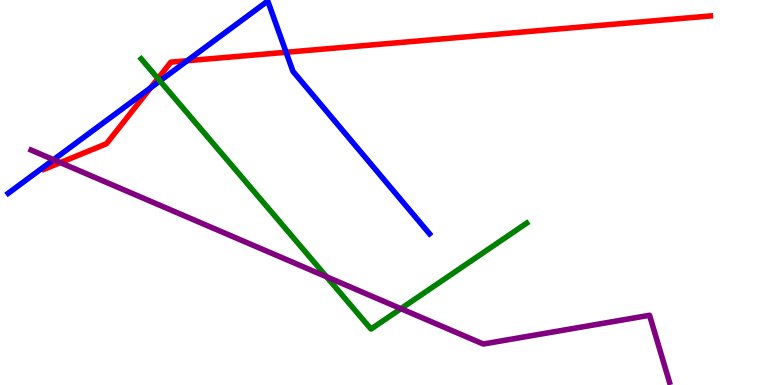[{'lines': ['blue', 'red'], 'intersections': [{'x': 1.94, 'y': 7.72}, {'x': 2.42, 'y': 8.42}, {'x': 3.69, 'y': 8.64}]}, {'lines': ['green', 'red'], 'intersections': [{'x': 2.04, 'y': 7.96}]}, {'lines': ['purple', 'red'], 'intersections': [{'x': 0.779, 'y': 5.78}]}, {'lines': ['blue', 'green'], 'intersections': [{'x': 2.06, 'y': 7.9}]}, {'lines': ['blue', 'purple'], 'intersections': [{'x': 0.691, 'y': 5.85}]}, {'lines': ['green', 'purple'], 'intersections': [{'x': 4.21, 'y': 2.81}, {'x': 5.17, 'y': 1.98}]}]